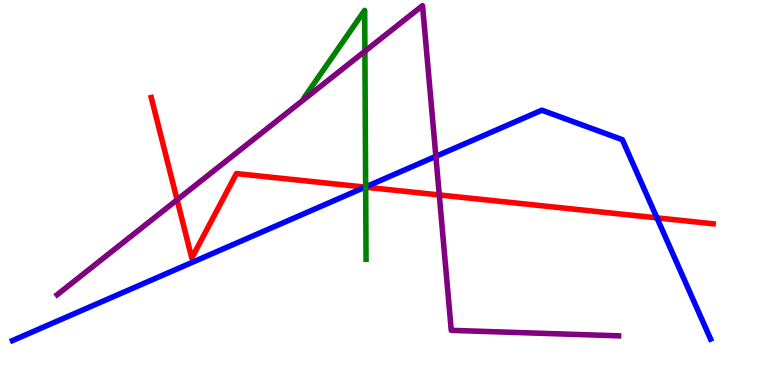[{'lines': ['blue', 'red'], 'intersections': [{'x': 4.71, 'y': 5.14}, {'x': 8.48, 'y': 4.34}]}, {'lines': ['green', 'red'], 'intersections': [{'x': 4.72, 'y': 5.14}]}, {'lines': ['purple', 'red'], 'intersections': [{'x': 2.29, 'y': 4.81}, {'x': 5.67, 'y': 4.94}]}, {'lines': ['blue', 'green'], 'intersections': [{'x': 4.72, 'y': 5.15}]}, {'lines': ['blue', 'purple'], 'intersections': [{'x': 5.62, 'y': 5.94}]}, {'lines': ['green', 'purple'], 'intersections': [{'x': 4.71, 'y': 8.67}]}]